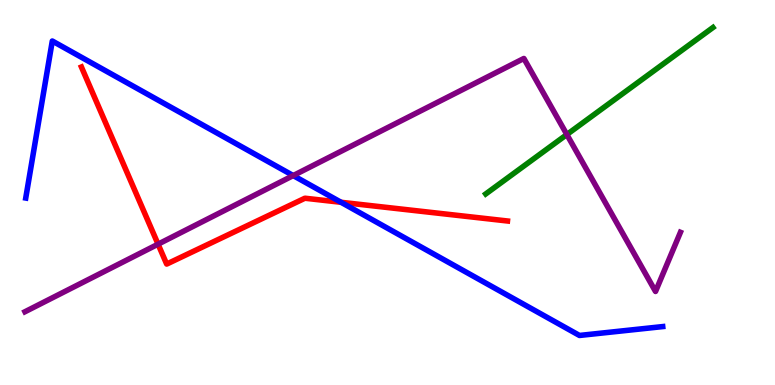[{'lines': ['blue', 'red'], 'intersections': [{'x': 4.4, 'y': 4.75}]}, {'lines': ['green', 'red'], 'intersections': []}, {'lines': ['purple', 'red'], 'intersections': [{'x': 2.04, 'y': 3.66}]}, {'lines': ['blue', 'green'], 'intersections': []}, {'lines': ['blue', 'purple'], 'intersections': [{'x': 3.78, 'y': 5.44}]}, {'lines': ['green', 'purple'], 'intersections': [{'x': 7.31, 'y': 6.51}]}]